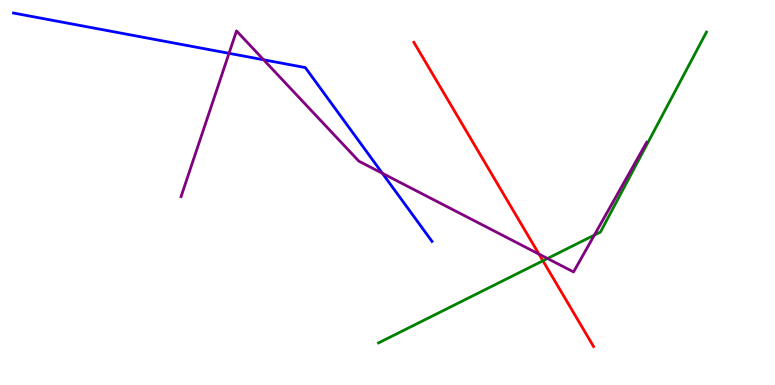[{'lines': ['blue', 'red'], 'intersections': []}, {'lines': ['green', 'red'], 'intersections': [{'x': 7.01, 'y': 3.23}]}, {'lines': ['purple', 'red'], 'intersections': [{'x': 6.95, 'y': 3.4}]}, {'lines': ['blue', 'green'], 'intersections': []}, {'lines': ['blue', 'purple'], 'intersections': [{'x': 2.96, 'y': 8.62}, {'x': 3.4, 'y': 8.45}, {'x': 4.93, 'y': 5.5}]}, {'lines': ['green', 'purple'], 'intersections': [{'x': 7.06, 'y': 3.29}, {'x': 7.67, 'y': 3.89}]}]